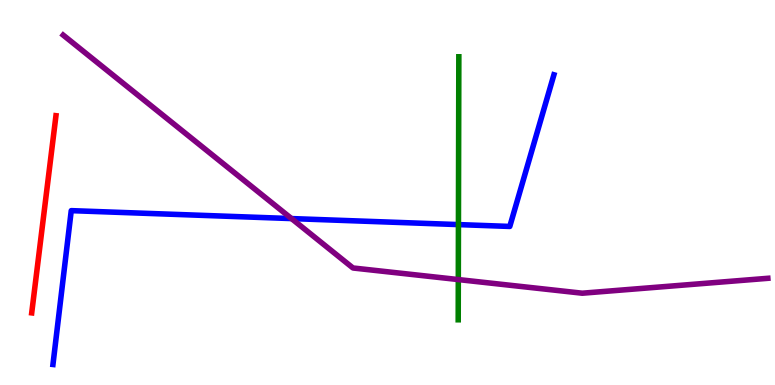[{'lines': ['blue', 'red'], 'intersections': []}, {'lines': ['green', 'red'], 'intersections': []}, {'lines': ['purple', 'red'], 'intersections': []}, {'lines': ['blue', 'green'], 'intersections': [{'x': 5.92, 'y': 4.17}]}, {'lines': ['blue', 'purple'], 'intersections': [{'x': 3.76, 'y': 4.32}]}, {'lines': ['green', 'purple'], 'intersections': [{'x': 5.91, 'y': 2.74}]}]